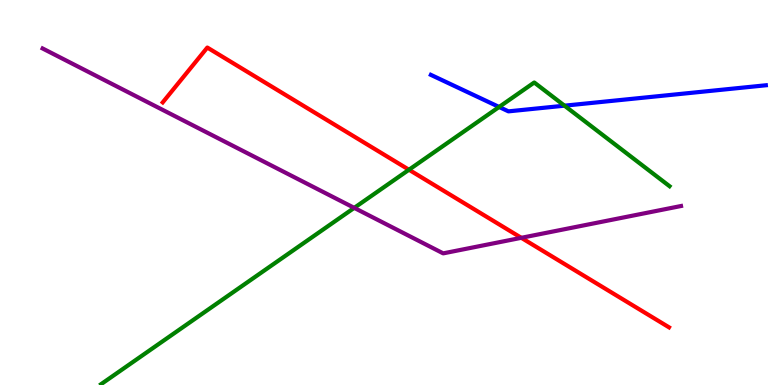[{'lines': ['blue', 'red'], 'intersections': []}, {'lines': ['green', 'red'], 'intersections': [{'x': 5.28, 'y': 5.59}]}, {'lines': ['purple', 'red'], 'intersections': [{'x': 6.73, 'y': 3.82}]}, {'lines': ['blue', 'green'], 'intersections': [{'x': 6.44, 'y': 7.22}, {'x': 7.28, 'y': 7.26}]}, {'lines': ['blue', 'purple'], 'intersections': []}, {'lines': ['green', 'purple'], 'intersections': [{'x': 4.57, 'y': 4.6}]}]